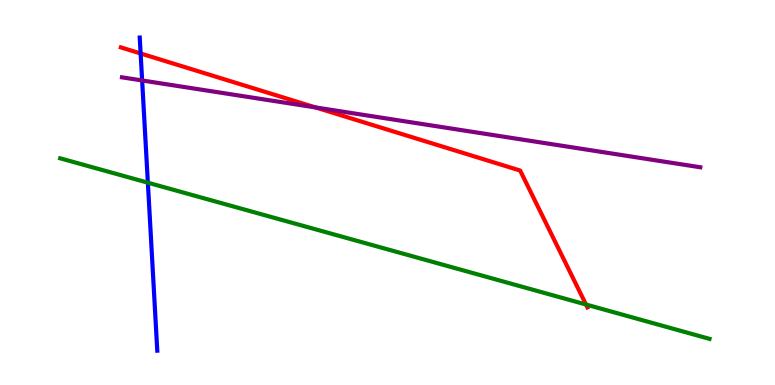[{'lines': ['blue', 'red'], 'intersections': [{'x': 1.81, 'y': 8.61}]}, {'lines': ['green', 'red'], 'intersections': [{'x': 7.56, 'y': 2.09}]}, {'lines': ['purple', 'red'], 'intersections': [{'x': 4.07, 'y': 7.21}]}, {'lines': ['blue', 'green'], 'intersections': [{'x': 1.91, 'y': 5.25}]}, {'lines': ['blue', 'purple'], 'intersections': [{'x': 1.83, 'y': 7.91}]}, {'lines': ['green', 'purple'], 'intersections': []}]